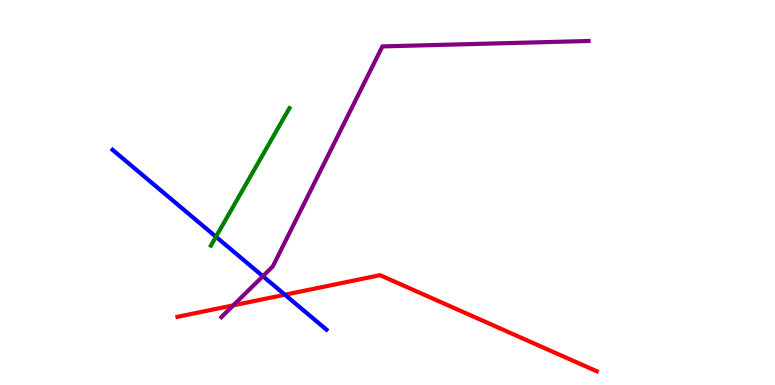[{'lines': ['blue', 'red'], 'intersections': [{'x': 3.68, 'y': 2.34}]}, {'lines': ['green', 'red'], 'intersections': []}, {'lines': ['purple', 'red'], 'intersections': [{'x': 3.01, 'y': 2.07}]}, {'lines': ['blue', 'green'], 'intersections': [{'x': 2.79, 'y': 3.85}]}, {'lines': ['blue', 'purple'], 'intersections': [{'x': 3.39, 'y': 2.83}]}, {'lines': ['green', 'purple'], 'intersections': []}]